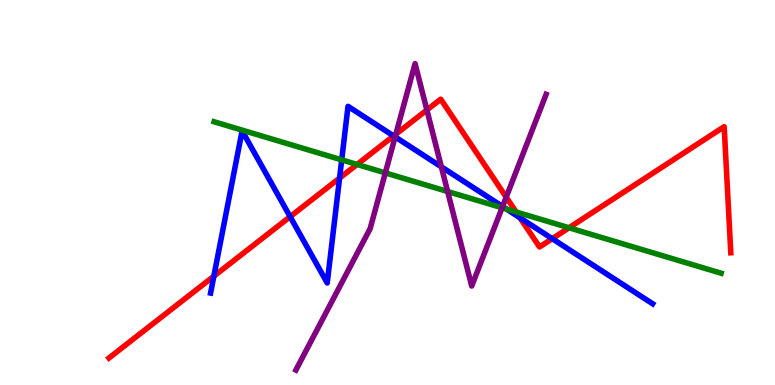[{'lines': ['blue', 'red'], 'intersections': [{'x': 2.76, 'y': 2.83}, {'x': 3.74, 'y': 4.37}, {'x': 4.38, 'y': 5.37}, {'x': 5.08, 'y': 6.47}, {'x': 6.71, 'y': 4.34}, {'x': 7.13, 'y': 3.8}]}, {'lines': ['green', 'red'], 'intersections': [{'x': 4.61, 'y': 5.73}, {'x': 6.66, 'y': 4.49}, {'x': 7.34, 'y': 4.08}]}, {'lines': ['purple', 'red'], 'intersections': [{'x': 5.11, 'y': 6.51}, {'x': 5.51, 'y': 7.14}, {'x': 6.53, 'y': 4.88}]}, {'lines': ['blue', 'green'], 'intersections': [{'x': 4.41, 'y': 5.85}, {'x': 6.54, 'y': 4.57}]}, {'lines': ['blue', 'purple'], 'intersections': [{'x': 5.1, 'y': 6.44}, {'x': 5.69, 'y': 5.67}, {'x': 6.48, 'y': 4.64}]}, {'lines': ['green', 'purple'], 'intersections': [{'x': 4.97, 'y': 5.51}, {'x': 5.78, 'y': 5.03}, {'x': 6.48, 'y': 4.6}]}]